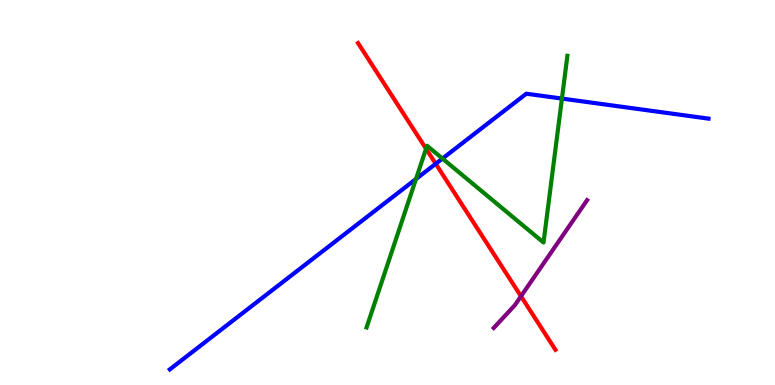[{'lines': ['blue', 'red'], 'intersections': [{'x': 5.62, 'y': 5.75}]}, {'lines': ['green', 'red'], 'intersections': [{'x': 5.5, 'y': 6.14}]}, {'lines': ['purple', 'red'], 'intersections': [{'x': 6.72, 'y': 2.31}]}, {'lines': ['blue', 'green'], 'intersections': [{'x': 5.37, 'y': 5.35}, {'x': 5.71, 'y': 5.88}, {'x': 7.25, 'y': 7.44}]}, {'lines': ['blue', 'purple'], 'intersections': []}, {'lines': ['green', 'purple'], 'intersections': []}]